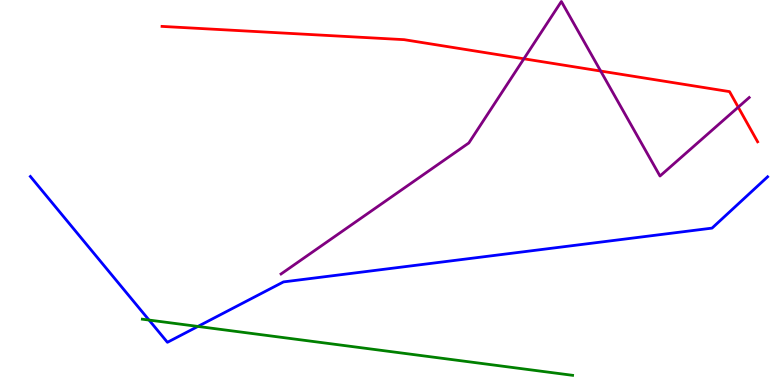[{'lines': ['blue', 'red'], 'intersections': []}, {'lines': ['green', 'red'], 'intersections': []}, {'lines': ['purple', 'red'], 'intersections': [{'x': 6.76, 'y': 8.47}, {'x': 7.75, 'y': 8.15}, {'x': 9.53, 'y': 7.22}]}, {'lines': ['blue', 'green'], 'intersections': [{'x': 1.92, 'y': 1.69}, {'x': 2.55, 'y': 1.52}]}, {'lines': ['blue', 'purple'], 'intersections': []}, {'lines': ['green', 'purple'], 'intersections': []}]